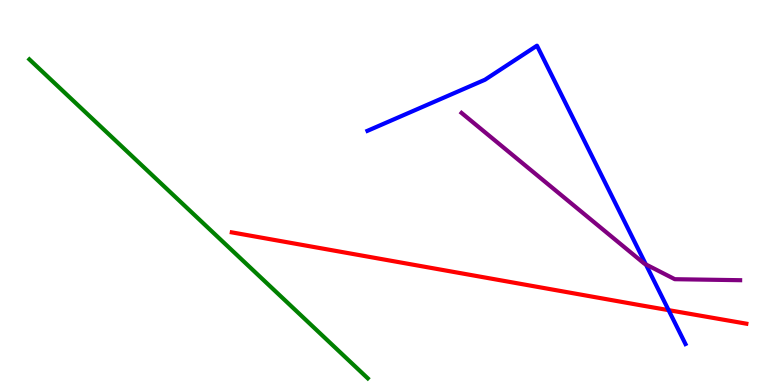[{'lines': ['blue', 'red'], 'intersections': [{'x': 8.63, 'y': 1.94}]}, {'lines': ['green', 'red'], 'intersections': []}, {'lines': ['purple', 'red'], 'intersections': []}, {'lines': ['blue', 'green'], 'intersections': []}, {'lines': ['blue', 'purple'], 'intersections': [{'x': 8.33, 'y': 3.13}]}, {'lines': ['green', 'purple'], 'intersections': []}]